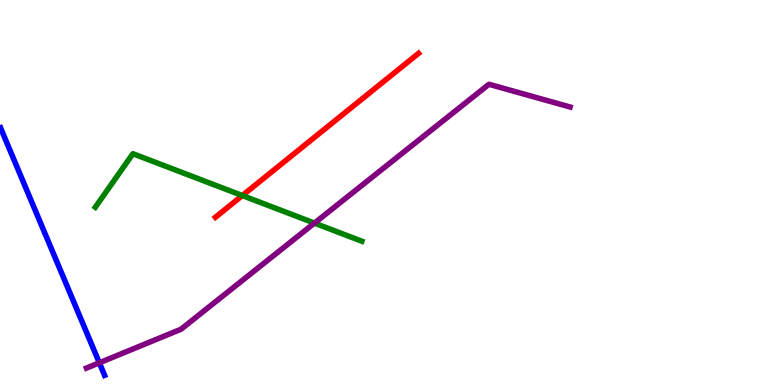[{'lines': ['blue', 'red'], 'intersections': []}, {'lines': ['green', 'red'], 'intersections': [{'x': 3.13, 'y': 4.92}]}, {'lines': ['purple', 'red'], 'intersections': []}, {'lines': ['blue', 'green'], 'intersections': []}, {'lines': ['blue', 'purple'], 'intersections': [{'x': 1.28, 'y': 0.577}]}, {'lines': ['green', 'purple'], 'intersections': [{'x': 4.06, 'y': 4.21}]}]